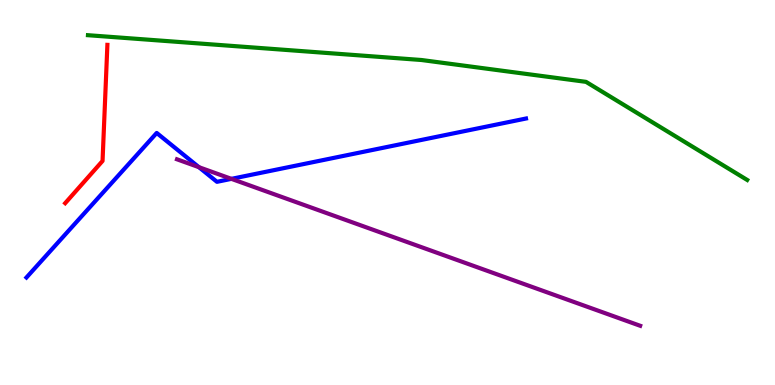[{'lines': ['blue', 'red'], 'intersections': []}, {'lines': ['green', 'red'], 'intersections': []}, {'lines': ['purple', 'red'], 'intersections': []}, {'lines': ['blue', 'green'], 'intersections': []}, {'lines': ['blue', 'purple'], 'intersections': [{'x': 2.57, 'y': 5.66}, {'x': 2.99, 'y': 5.35}]}, {'lines': ['green', 'purple'], 'intersections': []}]